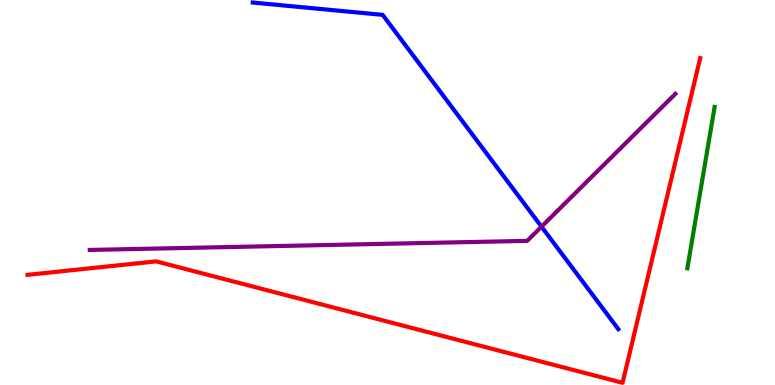[{'lines': ['blue', 'red'], 'intersections': []}, {'lines': ['green', 'red'], 'intersections': []}, {'lines': ['purple', 'red'], 'intersections': []}, {'lines': ['blue', 'green'], 'intersections': []}, {'lines': ['blue', 'purple'], 'intersections': [{'x': 6.99, 'y': 4.11}]}, {'lines': ['green', 'purple'], 'intersections': []}]